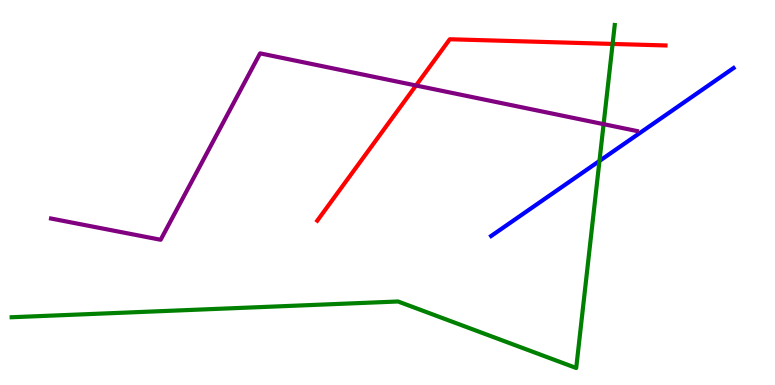[{'lines': ['blue', 'red'], 'intersections': []}, {'lines': ['green', 'red'], 'intersections': [{'x': 7.9, 'y': 8.86}]}, {'lines': ['purple', 'red'], 'intersections': [{'x': 5.37, 'y': 7.78}]}, {'lines': ['blue', 'green'], 'intersections': [{'x': 7.74, 'y': 5.82}]}, {'lines': ['blue', 'purple'], 'intersections': []}, {'lines': ['green', 'purple'], 'intersections': [{'x': 7.79, 'y': 6.77}]}]